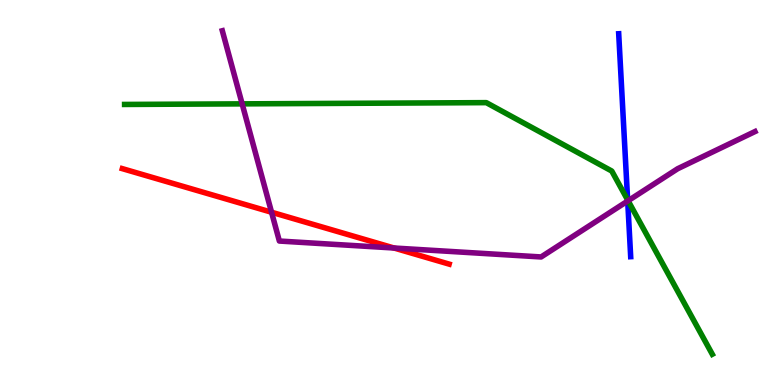[{'lines': ['blue', 'red'], 'intersections': []}, {'lines': ['green', 'red'], 'intersections': []}, {'lines': ['purple', 'red'], 'intersections': [{'x': 3.5, 'y': 4.49}, {'x': 5.08, 'y': 3.56}]}, {'lines': ['blue', 'green'], 'intersections': [{'x': 8.1, 'y': 4.81}]}, {'lines': ['blue', 'purple'], 'intersections': [{'x': 8.1, 'y': 4.78}]}, {'lines': ['green', 'purple'], 'intersections': [{'x': 3.12, 'y': 7.3}, {'x': 8.1, 'y': 4.79}]}]